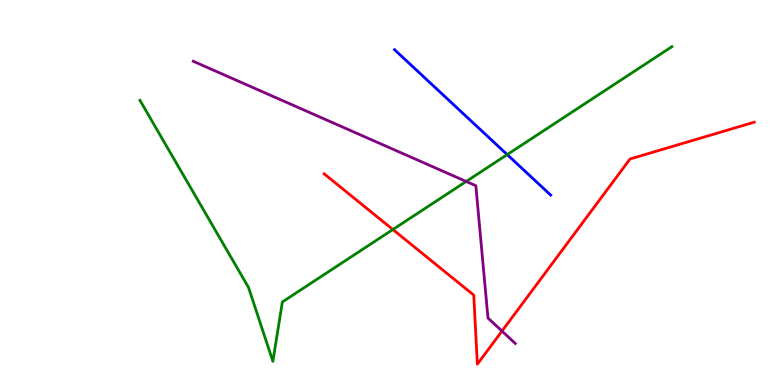[{'lines': ['blue', 'red'], 'intersections': []}, {'lines': ['green', 'red'], 'intersections': [{'x': 5.07, 'y': 4.04}]}, {'lines': ['purple', 'red'], 'intersections': [{'x': 6.48, 'y': 1.4}]}, {'lines': ['blue', 'green'], 'intersections': [{'x': 6.54, 'y': 5.98}]}, {'lines': ['blue', 'purple'], 'intersections': []}, {'lines': ['green', 'purple'], 'intersections': [{'x': 6.02, 'y': 5.29}]}]